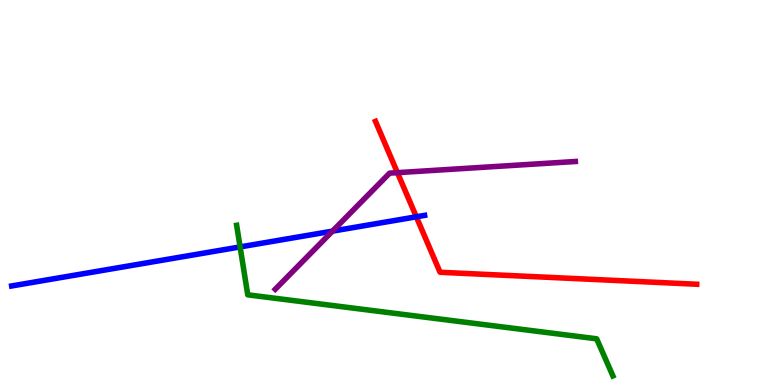[{'lines': ['blue', 'red'], 'intersections': [{'x': 5.37, 'y': 4.37}]}, {'lines': ['green', 'red'], 'intersections': []}, {'lines': ['purple', 'red'], 'intersections': [{'x': 5.13, 'y': 5.52}]}, {'lines': ['blue', 'green'], 'intersections': [{'x': 3.1, 'y': 3.59}]}, {'lines': ['blue', 'purple'], 'intersections': [{'x': 4.29, 'y': 4.0}]}, {'lines': ['green', 'purple'], 'intersections': []}]